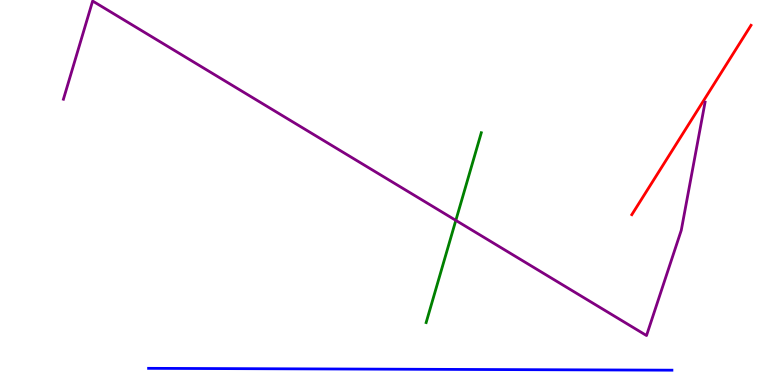[{'lines': ['blue', 'red'], 'intersections': []}, {'lines': ['green', 'red'], 'intersections': []}, {'lines': ['purple', 'red'], 'intersections': []}, {'lines': ['blue', 'green'], 'intersections': []}, {'lines': ['blue', 'purple'], 'intersections': []}, {'lines': ['green', 'purple'], 'intersections': [{'x': 5.88, 'y': 4.28}]}]